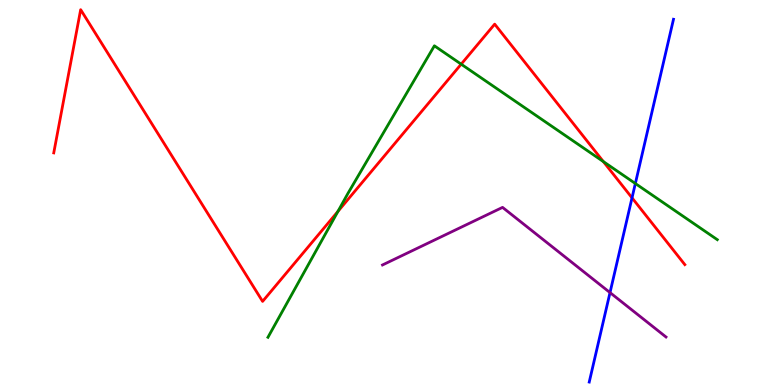[{'lines': ['blue', 'red'], 'intersections': [{'x': 8.16, 'y': 4.86}]}, {'lines': ['green', 'red'], 'intersections': [{'x': 4.36, 'y': 4.51}, {'x': 5.95, 'y': 8.33}, {'x': 7.79, 'y': 5.8}]}, {'lines': ['purple', 'red'], 'intersections': []}, {'lines': ['blue', 'green'], 'intersections': [{'x': 8.2, 'y': 5.23}]}, {'lines': ['blue', 'purple'], 'intersections': [{'x': 7.87, 'y': 2.4}]}, {'lines': ['green', 'purple'], 'intersections': []}]